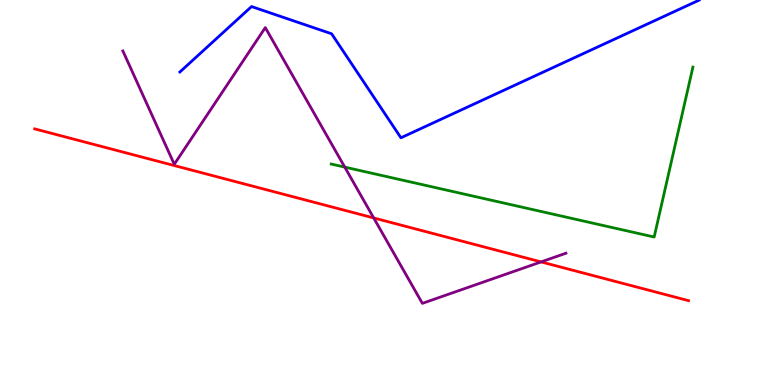[{'lines': ['blue', 'red'], 'intersections': []}, {'lines': ['green', 'red'], 'intersections': []}, {'lines': ['purple', 'red'], 'intersections': [{'x': 4.82, 'y': 4.34}, {'x': 6.98, 'y': 3.2}]}, {'lines': ['blue', 'green'], 'intersections': []}, {'lines': ['blue', 'purple'], 'intersections': []}, {'lines': ['green', 'purple'], 'intersections': [{'x': 4.45, 'y': 5.66}]}]